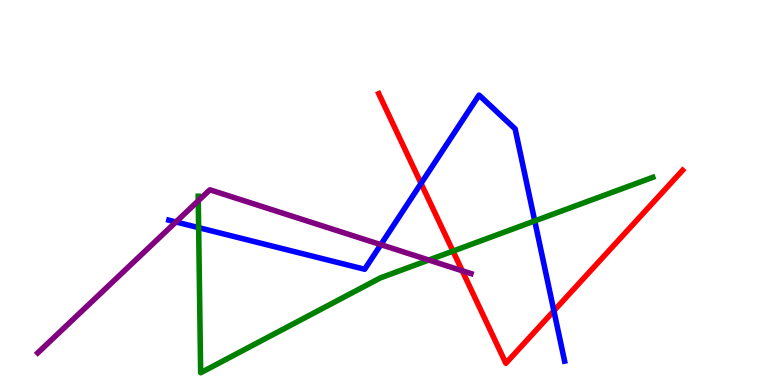[{'lines': ['blue', 'red'], 'intersections': [{'x': 5.43, 'y': 5.24}, {'x': 7.15, 'y': 1.93}]}, {'lines': ['green', 'red'], 'intersections': [{'x': 5.84, 'y': 3.48}]}, {'lines': ['purple', 'red'], 'intersections': [{'x': 5.96, 'y': 2.97}]}, {'lines': ['blue', 'green'], 'intersections': [{'x': 2.56, 'y': 4.09}, {'x': 6.9, 'y': 4.26}]}, {'lines': ['blue', 'purple'], 'intersections': [{'x': 2.27, 'y': 4.23}, {'x': 4.91, 'y': 3.65}]}, {'lines': ['green', 'purple'], 'intersections': [{'x': 2.56, 'y': 4.78}, {'x': 5.53, 'y': 3.25}]}]